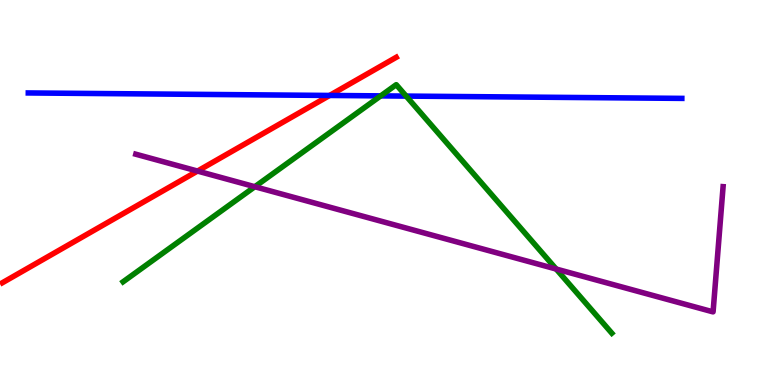[{'lines': ['blue', 'red'], 'intersections': [{'x': 4.25, 'y': 7.52}]}, {'lines': ['green', 'red'], 'intersections': []}, {'lines': ['purple', 'red'], 'intersections': [{'x': 2.55, 'y': 5.56}]}, {'lines': ['blue', 'green'], 'intersections': [{'x': 4.91, 'y': 7.51}, {'x': 5.24, 'y': 7.5}]}, {'lines': ['blue', 'purple'], 'intersections': []}, {'lines': ['green', 'purple'], 'intersections': [{'x': 3.29, 'y': 5.15}, {'x': 7.18, 'y': 3.01}]}]